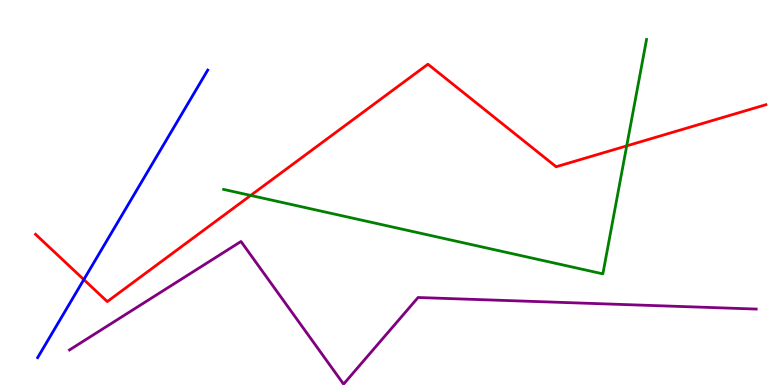[{'lines': ['blue', 'red'], 'intersections': [{'x': 1.08, 'y': 2.74}]}, {'lines': ['green', 'red'], 'intersections': [{'x': 3.23, 'y': 4.92}, {'x': 8.09, 'y': 6.21}]}, {'lines': ['purple', 'red'], 'intersections': []}, {'lines': ['blue', 'green'], 'intersections': []}, {'lines': ['blue', 'purple'], 'intersections': []}, {'lines': ['green', 'purple'], 'intersections': []}]